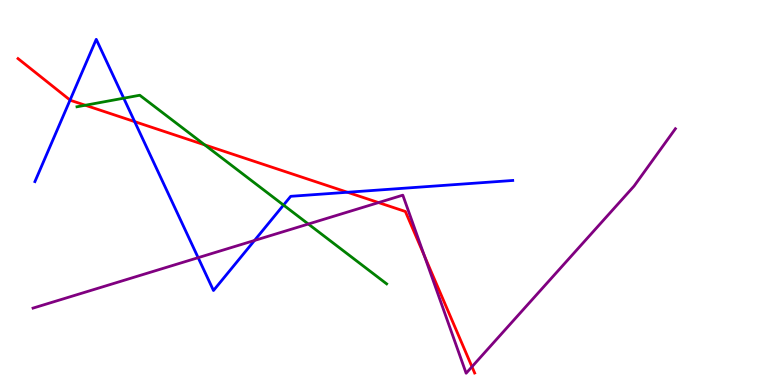[{'lines': ['blue', 'red'], 'intersections': [{'x': 0.904, 'y': 7.4}, {'x': 1.74, 'y': 6.84}, {'x': 4.48, 'y': 5.01}]}, {'lines': ['green', 'red'], 'intersections': [{'x': 1.1, 'y': 7.27}, {'x': 2.64, 'y': 6.24}]}, {'lines': ['purple', 'red'], 'intersections': [{'x': 4.88, 'y': 4.74}, {'x': 5.48, 'y': 3.36}, {'x': 6.09, 'y': 0.474}]}, {'lines': ['blue', 'green'], 'intersections': [{'x': 1.6, 'y': 7.45}, {'x': 3.66, 'y': 4.67}]}, {'lines': ['blue', 'purple'], 'intersections': [{'x': 2.56, 'y': 3.31}, {'x': 3.28, 'y': 3.75}]}, {'lines': ['green', 'purple'], 'intersections': [{'x': 3.98, 'y': 4.18}]}]